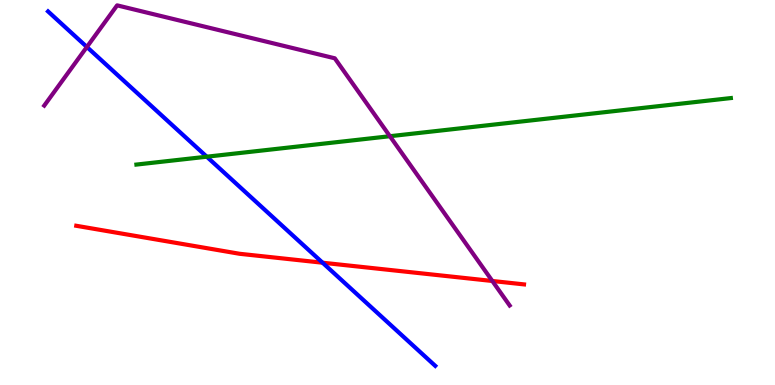[{'lines': ['blue', 'red'], 'intersections': [{'x': 4.16, 'y': 3.18}]}, {'lines': ['green', 'red'], 'intersections': []}, {'lines': ['purple', 'red'], 'intersections': [{'x': 6.35, 'y': 2.7}]}, {'lines': ['blue', 'green'], 'intersections': [{'x': 2.67, 'y': 5.93}]}, {'lines': ['blue', 'purple'], 'intersections': [{'x': 1.12, 'y': 8.78}]}, {'lines': ['green', 'purple'], 'intersections': [{'x': 5.03, 'y': 6.46}]}]